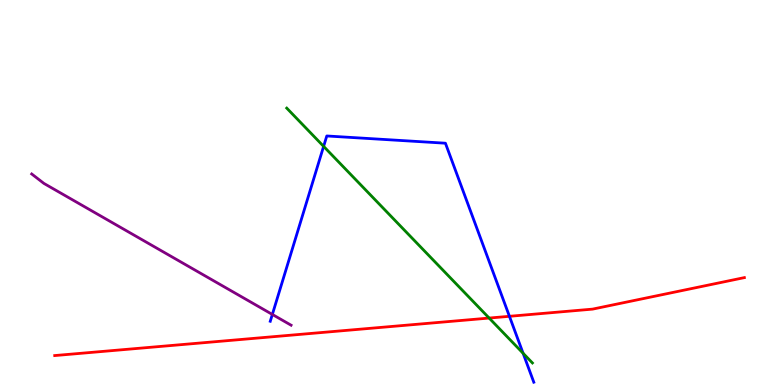[{'lines': ['blue', 'red'], 'intersections': [{'x': 6.57, 'y': 1.78}]}, {'lines': ['green', 'red'], 'intersections': [{'x': 6.31, 'y': 1.74}]}, {'lines': ['purple', 'red'], 'intersections': []}, {'lines': ['blue', 'green'], 'intersections': [{'x': 4.18, 'y': 6.2}, {'x': 6.75, 'y': 0.824}]}, {'lines': ['blue', 'purple'], 'intersections': [{'x': 3.51, 'y': 1.83}]}, {'lines': ['green', 'purple'], 'intersections': []}]